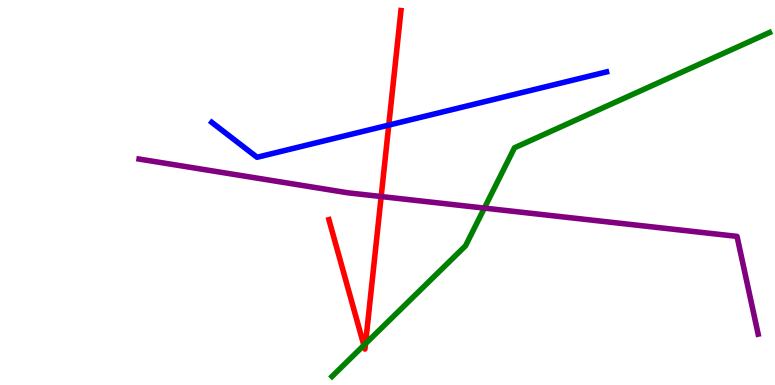[{'lines': ['blue', 'red'], 'intersections': [{'x': 5.02, 'y': 6.75}]}, {'lines': ['green', 'red'], 'intersections': [{'x': 4.7, 'y': 1.03}, {'x': 4.72, 'y': 1.07}]}, {'lines': ['purple', 'red'], 'intersections': [{'x': 4.92, 'y': 4.9}]}, {'lines': ['blue', 'green'], 'intersections': []}, {'lines': ['blue', 'purple'], 'intersections': []}, {'lines': ['green', 'purple'], 'intersections': [{'x': 6.25, 'y': 4.59}]}]